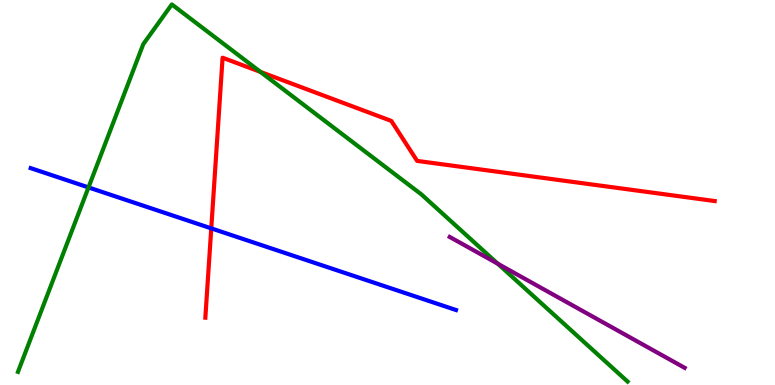[{'lines': ['blue', 'red'], 'intersections': [{'x': 2.73, 'y': 4.07}]}, {'lines': ['green', 'red'], 'intersections': [{'x': 3.36, 'y': 8.13}]}, {'lines': ['purple', 'red'], 'intersections': []}, {'lines': ['blue', 'green'], 'intersections': [{'x': 1.14, 'y': 5.13}]}, {'lines': ['blue', 'purple'], 'intersections': []}, {'lines': ['green', 'purple'], 'intersections': [{'x': 6.42, 'y': 3.15}]}]